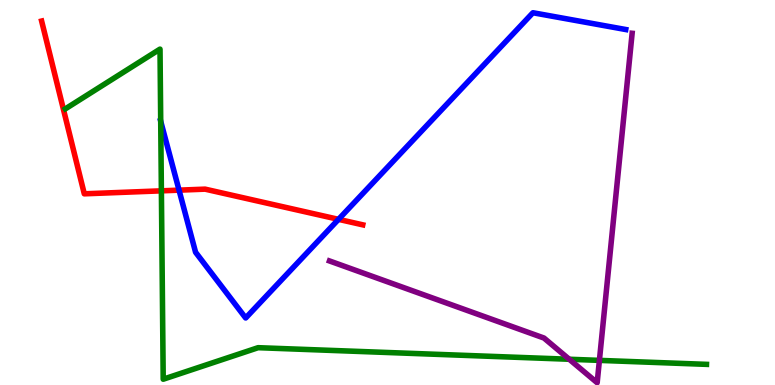[{'lines': ['blue', 'red'], 'intersections': [{'x': 2.31, 'y': 5.06}, {'x': 4.37, 'y': 4.3}]}, {'lines': ['green', 'red'], 'intersections': [{'x': 2.08, 'y': 5.04}]}, {'lines': ['purple', 'red'], 'intersections': []}, {'lines': ['blue', 'green'], 'intersections': [{'x': 2.07, 'y': 6.85}]}, {'lines': ['blue', 'purple'], 'intersections': []}, {'lines': ['green', 'purple'], 'intersections': [{'x': 7.34, 'y': 0.669}, {'x': 7.73, 'y': 0.64}]}]